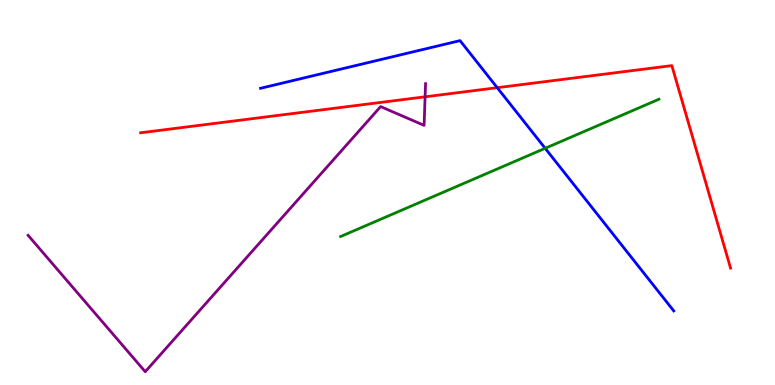[{'lines': ['blue', 'red'], 'intersections': [{'x': 6.42, 'y': 7.72}]}, {'lines': ['green', 'red'], 'intersections': []}, {'lines': ['purple', 'red'], 'intersections': [{'x': 5.49, 'y': 7.49}]}, {'lines': ['blue', 'green'], 'intersections': [{'x': 7.03, 'y': 6.15}]}, {'lines': ['blue', 'purple'], 'intersections': []}, {'lines': ['green', 'purple'], 'intersections': []}]